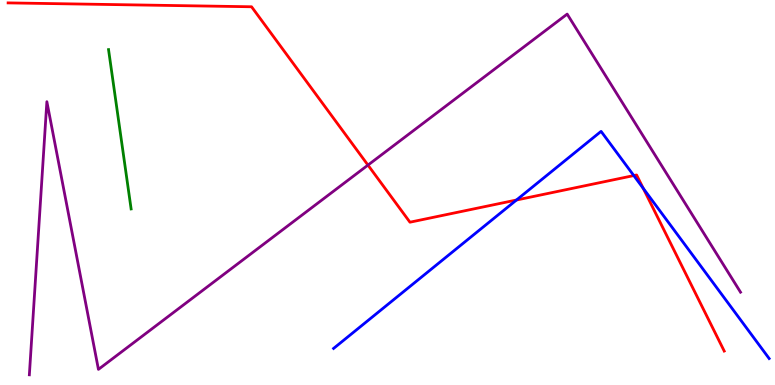[{'lines': ['blue', 'red'], 'intersections': [{'x': 6.66, 'y': 4.8}, {'x': 8.18, 'y': 5.44}, {'x': 8.3, 'y': 5.11}]}, {'lines': ['green', 'red'], 'intersections': []}, {'lines': ['purple', 'red'], 'intersections': [{'x': 4.75, 'y': 5.71}]}, {'lines': ['blue', 'green'], 'intersections': []}, {'lines': ['blue', 'purple'], 'intersections': []}, {'lines': ['green', 'purple'], 'intersections': []}]